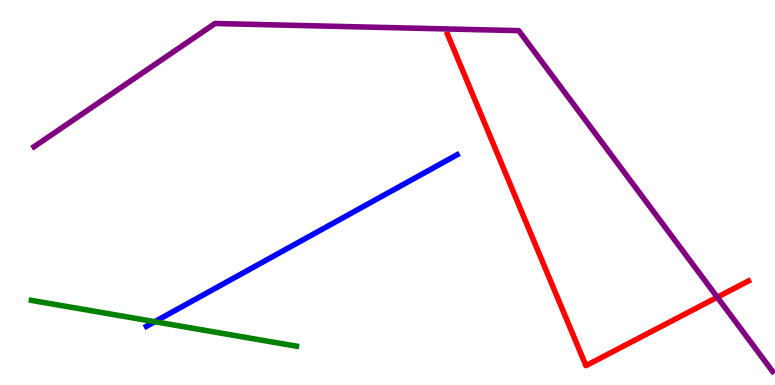[{'lines': ['blue', 'red'], 'intersections': []}, {'lines': ['green', 'red'], 'intersections': []}, {'lines': ['purple', 'red'], 'intersections': [{'x': 9.26, 'y': 2.28}]}, {'lines': ['blue', 'green'], 'intersections': [{'x': 2.0, 'y': 1.64}]}, {'lines': ['blue', 'purple'], 'intersections': []}, {'lines': ['green', 'purple'], 'intersections': []}]